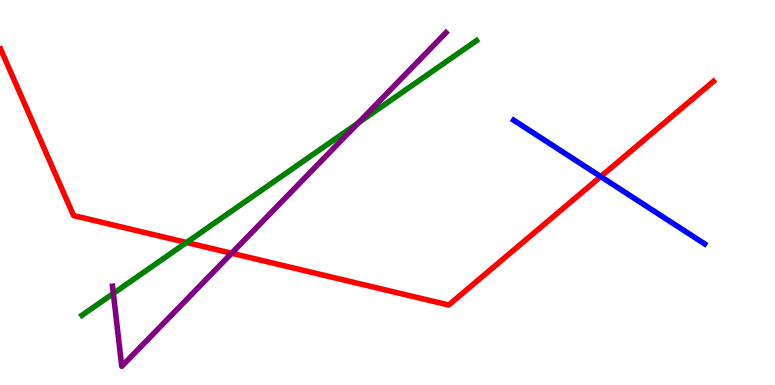[{'lines': ['blue', 'red'], 'intersections': [{'x': 7.75, 'y': 5.41}]}, {'lines': ['green', 'red'], 'intersections': [{'x': 2.41, 'y': 3.7}]}, {'lines': ['purple', 'red'], 'intersections': [{'x': 2.99, 'y': 3.42}]}, {'lines': ['blue', 'green'], 'intersections': []}, {'lines': ['blue', 'purple'], 'intersections': []}, {'lines': ['green', 'purple'], 'intersections': [{'x': 1.46, 'y': 2.38}, {'x': 4.62, 'y': 6.81}]}]